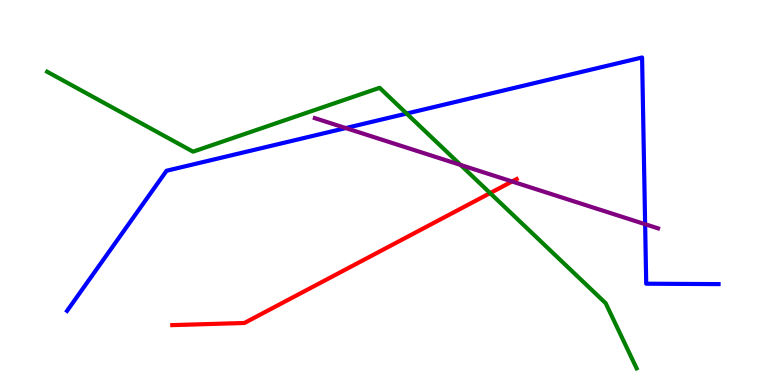[{'lines': ['blue', 'red'], 'intersections': []}, {'lines': ['green', 'red'], 'intersections': [{'x': 6.32, 'y': 4.98}]}, {'lines': ['purple', 'red'], 'intersections': [{'x': 6.61, 'y': 5.29}]}, {'lines': ['blue', 'green'], 'intersections': [{'x': 5.25, 'y': 7.05}]}, {'lines': ['blue', 'purple'], 'intersections': [{'x': 4.46, 'y': 6.67}, {'x': 8.32, 'y': 4.18}]}, {'lines': ['green', 'purple'], 'intersections': [{'x': 5.94, 'y': 5.72}]}]